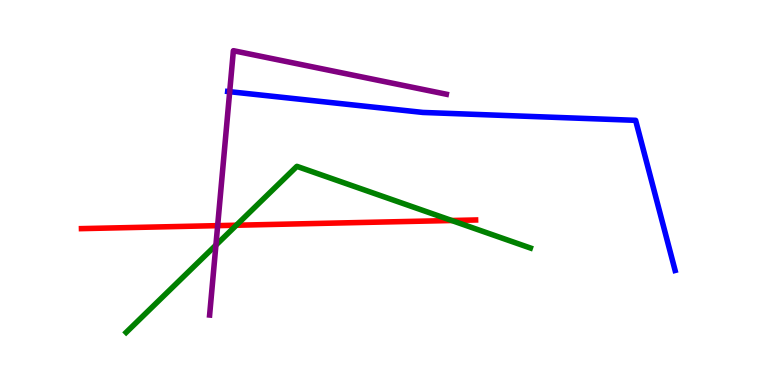[{'lines': ['blue', 'red'], 'intersections': []}, {'lines': ['green', 'red'], 'intersections': [{'x': 3.05, 'y': 4.15}, {'x': 5.83, 'y': 4.27}]}, {'lines': ['purple', 'red'], 'intersections': [{'x': 2.81, 'y': 4.14}]}, {'lines': ['blue', 'green'], 'intersections': []}, {'lines': ['blue', 'purple'], 'intersections': [{'x': 2.96, 'y': 7.62}]}, {'lines': ['green', 'purple'], 'intersections': [{'x': 2.79, 'y': 3.63}]}]